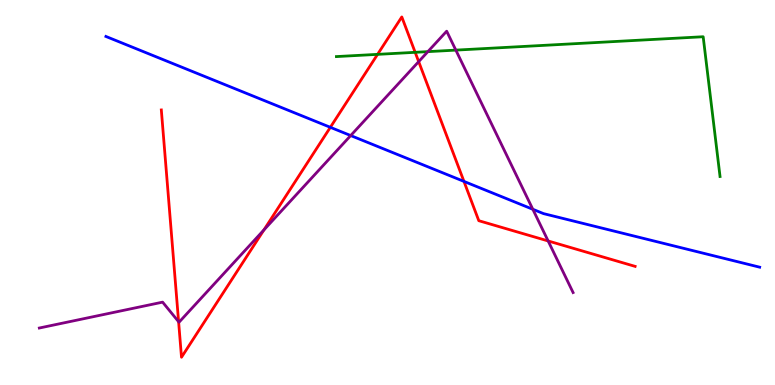[{'lines': ['blue', 'red'], 'intersections': [{'x': 4.26, 'y': 6.69}, {'x': 5.99, 'y': 5.29}]}, {'lines': ['green', 'red'], 'intersections': [{'x': 4.87, 'y': 8.59}, {'x': 5.36, 'y': 8.64}]}, {'lines': ['purple', 'red'], 'intersections': [{'x': 2.3, 'y': 1.64}, {'x': 3.41, 'y': 4.03}, {'x': 5.4, 'y': 8.4}, {'x': 7.07, 'y': 3.74}]}, {'lines': ['blue', 'green'], 'intersections': []}, {'lines': ['blue', 'purple'], 'intersections': [{'x': 4.53, 'y': 6.48}, {'x': 6.88, 'y': 4.56}]}, {'lines': ['green', 'purple'], 'intersections': [{'x': 5.52, 'y': 8.66}, {'x': 5.88, 'y': 8.7}]}]